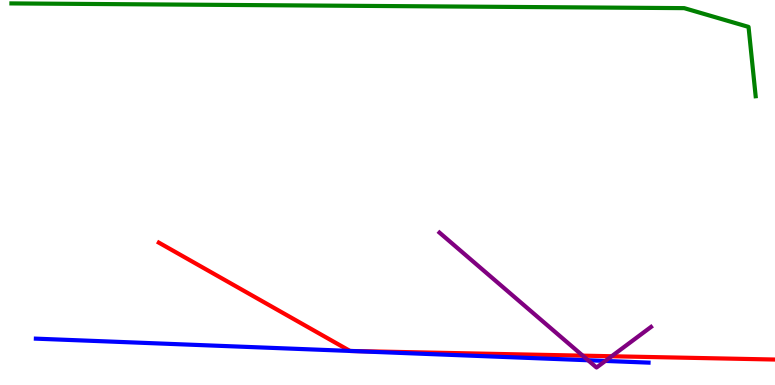[{'lines': ['blue', 'red'], 'intersections': [{'x': 4.52, 'y': 0.885}, {'x': 4.53, 'y': 0.883}]}, {'lines': ['green', 'red'], 'intersections': []}, {'lines': ['purple', 'red'], 'intersections': [{'x': 7.52, 'y': 0.762}, {'x': 7.89, 'y': 0.747}]}, {'lines': ['blue', 'green'], 'intersections': []}, {'lines': ['blue', 'purple'], 'intersections': [{'x': 7.59, 'y': 0.643}, {'x': 7.81, 'y': 0.625}]}, {'lines': ['green', 'purple'], 'intersections': []}]